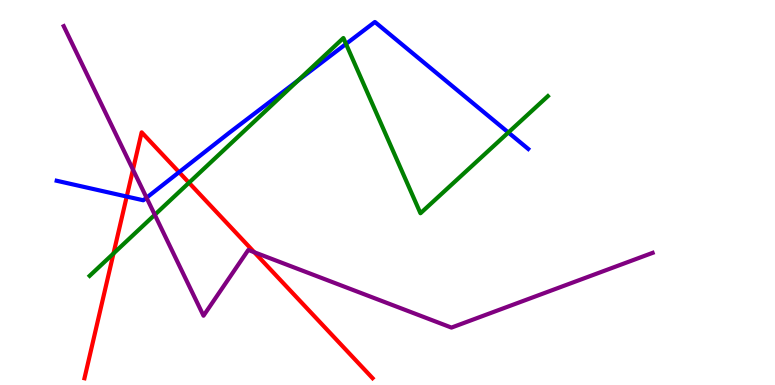[{'lines': ['blue', 'red'], 'intersections': [{'x': 1.64, 'y': 4.89}, {'x': 2.31, 'y': 5.53}]}, {'lines': ['green', 'red'], 'intersections': [{'x': 1.46, 'y': 3.42}, {'x': 2.44, 'y': 5.25}]}, {'lines': ['purple', 'red'], 'intersections': [{'x': 1.72, 'y': 5.59}, {'x': 3.28, 'y': 3.45}]}, {'lines': ['blue', 'green'], 'intersections': [{'x': 3.85, 'y': 7.92}, {'x': 4.46, 'y': 8.86}, {'x': 6.56, 'y': 6.56}]}, {'lines': ['blue', 'purple'], 'intersections': [{'x': 1.89, 'y': 4.86}]}, {'lines': ['green', 'purple'], 'intersections': [{'x': 2.0, 'y': 4.42}]}]